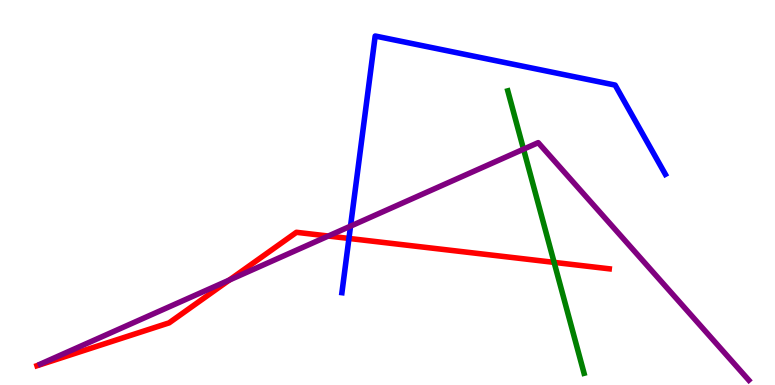[{'lines': ['blue', 'red'], 'intersections': [{'x': 4.5, 'y': 3.81}]}, {'lines': ['green', 'red'], 'intersections': [{'x': 7.15, 'y': 3.19}]}, {'lines': ['purple', 'red'], 'intersections': [{'x': 2.96, 'y': 2.73}, {'x': 4.24, 'y': 3.87}]}, {'lines': ['blue', 'green'], 'intersections': []}, {'lines': ['blue', 'purple'], 'intersections': [{'x': 4.52, 'y': 4.13}]}, {'lines': ['green', 'purple'], 'intersections': [{'x': 6.76, 'y': 6.13}]}]